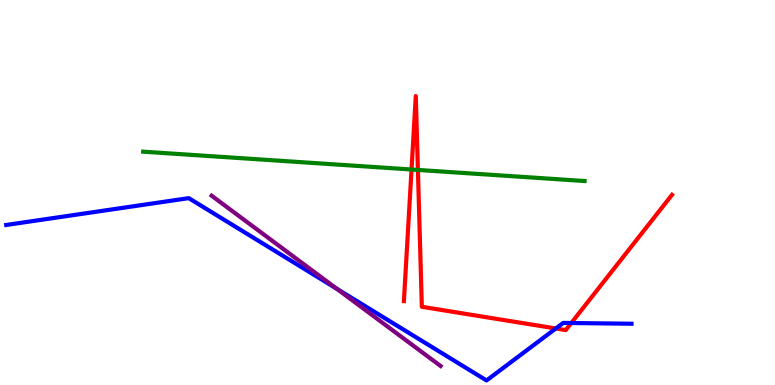[{'lines': ['blue', 'red'], 'intersections': [{'x': 7.17, 'y': 1.47}, {'x': 7.37, 'y': 1.61}]}, {'lines': ['green', 'red'], 'intersections': [{'x': 5.31, 'y': 5.6}, {'x': 5.39, 'y': 5.59}]}, {'lines': ['purple', 'red'], 'intersections': []}, {'lines': ['blue', 'green'], 'intersections': []}, {'lines': ['blue', 'purple'], 'intersections': [{'x': 4.34, 'y': 2.5}]}, {'lines': ['green', 'purple'], 'intersections': []}]